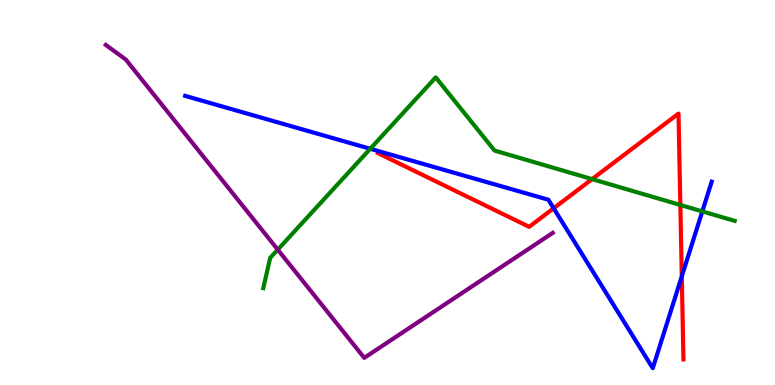[{'lines': ['blue', 'red'], 'intersections': [{'x': 7.14, 'y': 4.59}, {'x': 8.8, 'y': 2.82}]}, {'lines': ['green', 'red'], 'intersections': [{'x': 7.64, 'y': 5.35}, {'x': 8.78, 'y': 4.68}]}, {'lines': ['purple', 'red'], 'intersections': []}, {'lines': ['blue', 'green'], 'intersections': [{'x': 4.78, 'y': 6.14}, {'x': 9.06, 'y': 4.51}]}, {'lines': ['blue', 'purple'], 'intersections': []}, {'lines': ['green', 'purple'], 'intersections': [{'x': 3.58, 'y': 3.52}]}]